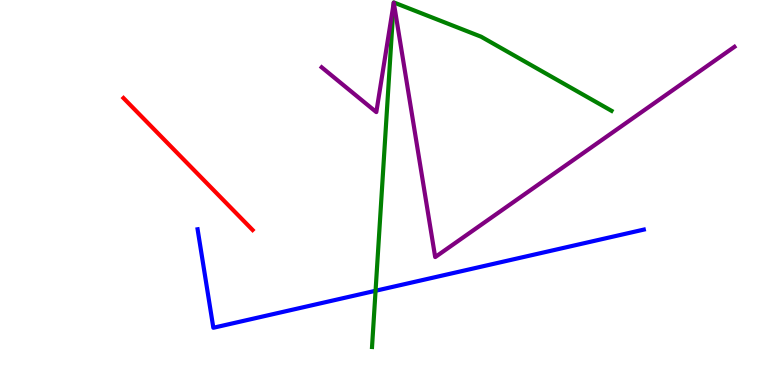[{'lines': ['blue', 'red'], 'intersections': []}, {'lines': ['green', 'red'], 'intersections': []}, {'lines': ['purple', 'red'], 'intersections': []}, {'lines': ['blue', 'green'], 'intersections': [{'x': 4.85, 'y': 2.45}]}, {'lines': ['blue', 'purple'], 'intersections': []}, {'lines': ['green', 'purple'], 'intersections': [{'x': 5.08, 'y': 9.91}]}]